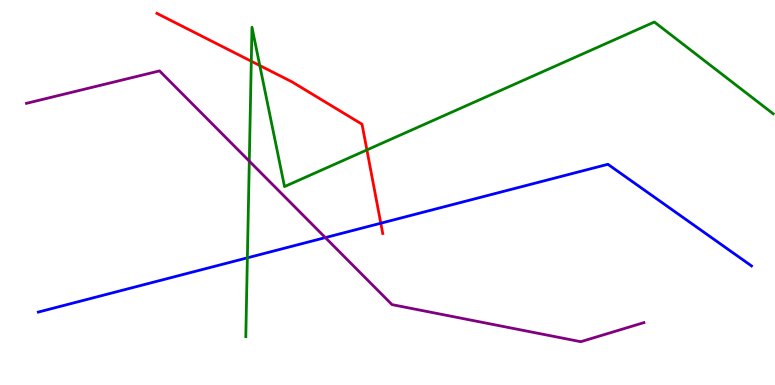[{'lines': ['blue', 'red'], 'intersections': [{'x': 4.91, 'y': 4.2}]}, {'lines': ['green', 'red'], 'intersections': [{'x': 3.24, 'y': 8.41}, {'x': 3.35, 'y': 8.3}, {'x': 4.73, 'y': 6.11}]}, {'lines': ['purple', 'red'], 'intersections': []}, {'lines': ['blue', 'green'], 'intersections': [{'x': 3.19, 'y': 3.3}]}, {'lines': ['blue', 'purple'], 'intersections': [{'x': 4.2, 'y': 3.83}]}, {'lines': ['green', 'purple'], 'intersections': [{'x': 3.22, 'y': 5.81}]}]